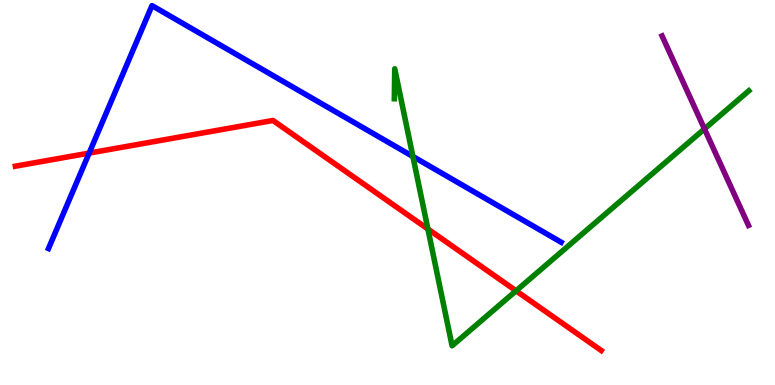[{'lines': ['blue', 'red'], 'intersections': [{'x': 1.15, 'y': 6.02}]}, {'lines': ['green', 'red'], 'intersections': [{'x': 5.52, 'y': 4.05}, {'x': 6.66, 'y': 2.45}]}, {'lines': ['purple', 'red'], 'intersections': []}, {'lines': ['blue', 'green'], 'intersections': [{'x': 5.33, 'y': 5.94}]}, {'lines': ['blue', 'purple'], 'intersections': []}, {'lines': ['green', 'purple'], 'intersections': [{'x': 9.09, 'y': 6.65}]}]